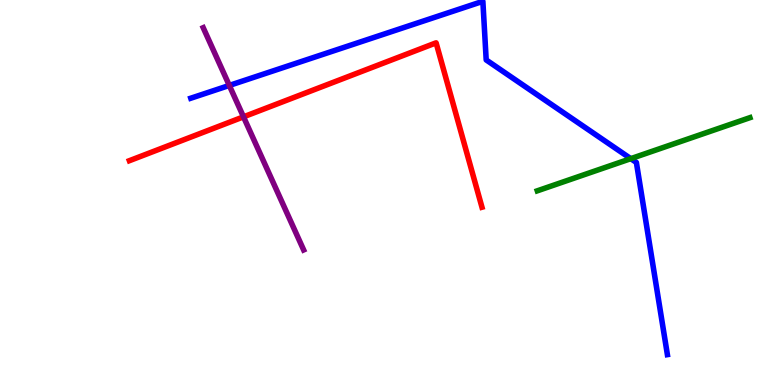[{'lines': ['blue', 'red'], 'intersections': []}, {'lines': ['green', 'red'], 'intersections': []}, {'lines': ['purple', 'red'], 'intersections': [{'x': 3.14, 'y': 6.97}]}, {'lines': ['blue', 'green'], 'intersections': [{'x': 8.14, 'y': 5.88}]}, {'lines': ['blue', 'purple'], 'intersections': [{'x': 2.96, 'y': 7.78}]}, {'lines': ['green', 'purple'], 'intersections': []}]